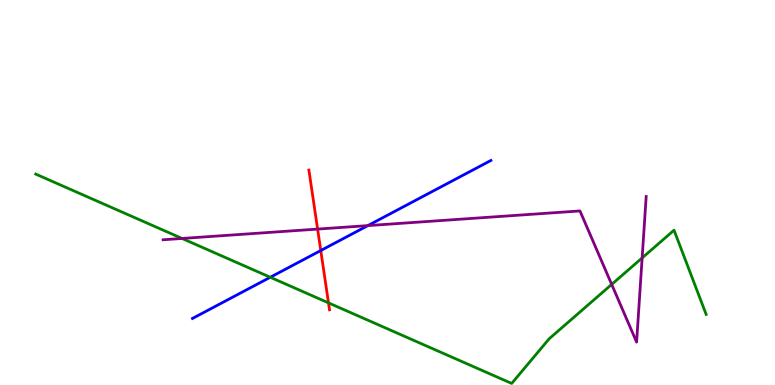[{'lines': ['blue', 'red'], 'intersections': [{'x': 4.14, 'y': 3.49}]}, {'lines': ['green', 'red'], 'intersections': [{'x': 4.24, 'y': 2.13}]}, {'lines': ['purple', 'red'], 'intersections': [{'x': 4.1, 'y': 4.05}]}, {'lines': ['blue', 'green'], 'intersections': [{'x': 3.49, 'y': 2.8}]}, {'lines': ['blue', 'purple'], 'intersections': [{'x': 4.75, 'y': 4.14}]}, {'lines': ['green', 'purple'], 'intersections': [{'x': 2.35, 'y': 3.81}, {'x': 7.89, 'y': 2.61}, {'x': 8.29, 'y': 3.3}]}]